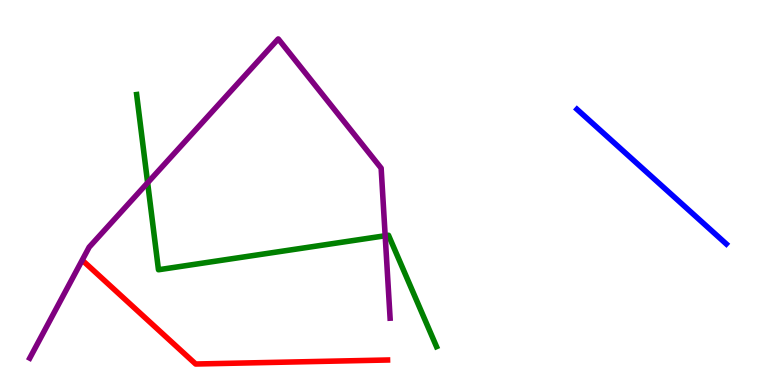[{'lines': ['blue', 'red'], 'intersections': []}, {'lines': ['green', 'red'], 'intersections': []}, {'lines': ['purple', 'red'], 'intersections': []}, {'lines': ['blue', 'green'], 'intersections': []}, {'lines': ['blue', 'purple'], 'intersections': []}, {'lines': ['green', 'purple'], 'intersections': [{'x': 1.9, 'y': 5.25}, {'x': 4.97, 'y': 3.88}]}]